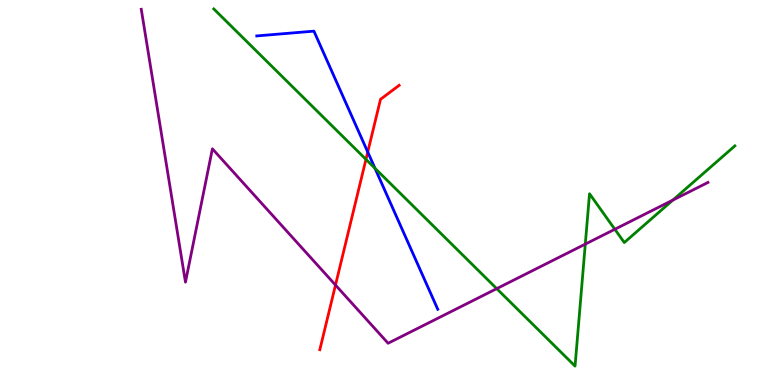[{'lines': ['blue', 'red'], 'intersections': [{'x': 4.75, 'y': 6.05}]}, {'lines': ['green', 'red'], 'intersections': [{'x': 4.72, 'y': 5.86}]}, {'lines': ['purple', 'red'], 'intersections': [{'x': 4.33, 'y': 2.6}]}, {'lines': ['blue', 'green'], 'intersections': [{'x': 4.84, 'y': 5.63}]}, {'lines': ['blue', 'purple'], 'intersections': []}, {'lines': ['green', 'purple'], 'intersections': [{'x': 6.41, 'y': 2.5}, {'x': 7.55, 'y': 3.66}, {'x': 7.93, 'y': 4.05}, {'x': 8.68, 'y': 4.8}]}]